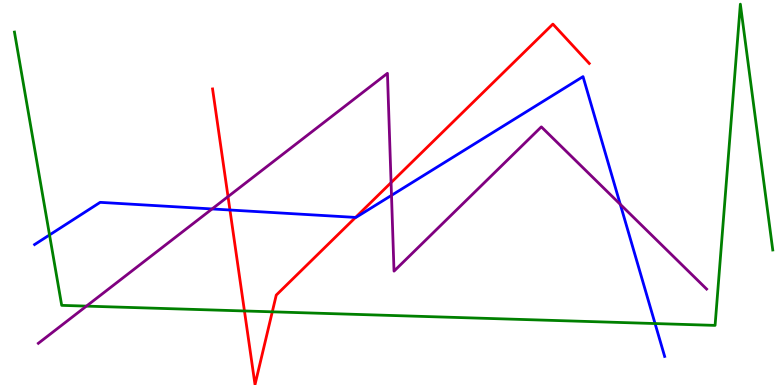[{'lines': ['blue', 'red'], 'intersections': [{'x': 2.97, 'y': 4.55}, {'x': 4.59, 'y': 4.35}]}, {'lines': ['green', 'red'], 'intersections': [{'x': 3.15, 'y': 1.92}, {'x': 3.51, 'y': 1.9}]}, {'lines': ['purple', 'red'], 'intersections': [{'x': 2.94, 'y': 4.89}, {'x': 5.05, 'y': 5.26}]}, {'lines': ['blue', 'green'], 'intersections': [{'x': 0.639, 'y': 3.9}, {'x': 8.45, 'y': 1.6}]}, {'lines': ['blue', 'purple'], 'intersections': [{'x': 2.74, 'y': 4.57}, {'x': 5.05, 'y': 4.93}, {'x': 8.0, 'y': 4.69}]}, {'lines': ['green', 'purple'], 'intersections': [{'x': 1.12, 'y': 2.05}]}]